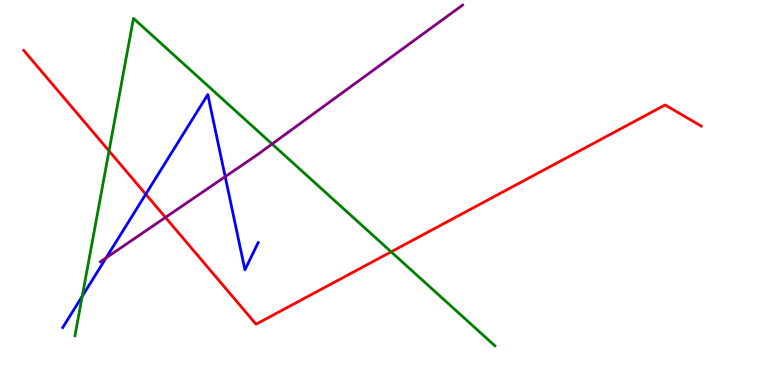[{'lines': ['blue', 'red'], 'intersections': [{'x': 1.88, 'y': 4.96}]}, {'lines': ['green', 'red'], 'intersections': [{'x': 1.41, 'y': 6.08}, {'x': 5.05, 'y': 3.46}]}, {'lines': ['purple', 'red'], 'intersections': [{'x': 2.13, 'y': 4.35}]}, {'lines': ['blue', 'green'], 'intersections': [{'x': 1.06, 'y': 2.31}]}, {'lines': ['blue', 'purple'], 'intersections': [{'x': 1.37, 'y': 3.3}, {'x': 2.91, 'y': 5.41}]}, {'lines': ['green', 'purple'], 'intersections': [{'x': 3.51, 'y': 6.26}]}]